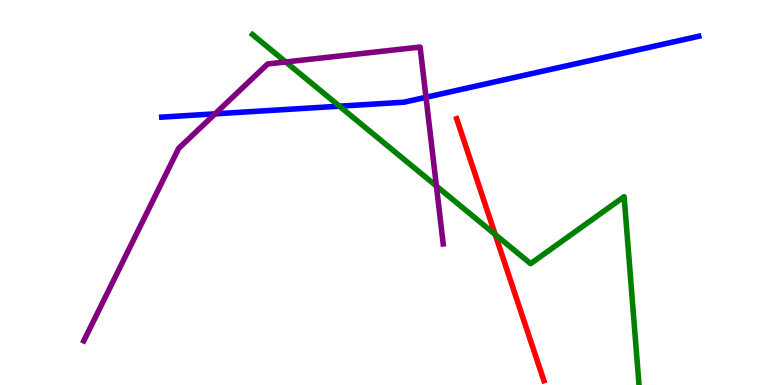[{'lines': ['blue', 'red'], 'intersections': []}, {'lines': ['green', 'red'], 'intersections': [{'x': 6.39, 'y': 3.91}]}, {'lines': ['purple', 'red'], 'intersections': []}, {'lines': ['blue', 'green'], 'intersections': [{'x': 4.38, 'y': 7.24}]}, {'lines': ['blue', 'purple'], 'intersections': [{'x': 2.77, 'y': 7.04}, {'x': 5.5, 'y': 7.47}]}, {'lines': ['green', 'purple'], 'intersections': [{'x': 3.69, 'y': 8.39}, {'x': 5.63, 'y': 5.17}]}]